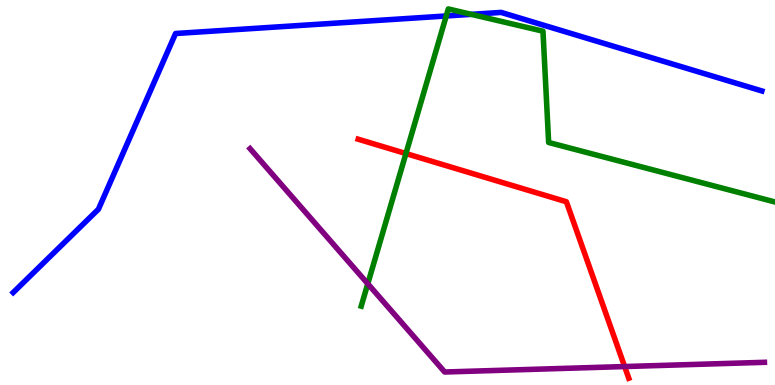[{'lines': ['blue', 'red'], 'intersections': []}, {'lines': ['green', 'red'], 'intersections': [{'x': 5.24, 'y': 6.01}]}, {'lines': ['purple', 'red'], 'intersections': [{'x': 8.06, 'y': 0.479}]}, {'lines': ['blue', 'green'], 'intersections': [{'x': 5.76, 'y': 9.59}, {'x': 6.08, 'y': 9.63}]}, {'lines': ['blue', 'purple'], 'intersections': []}, {'lines': ['green', 'purple'], 'intersections': [{'x': 4.75, 'y': 2.63}]}]